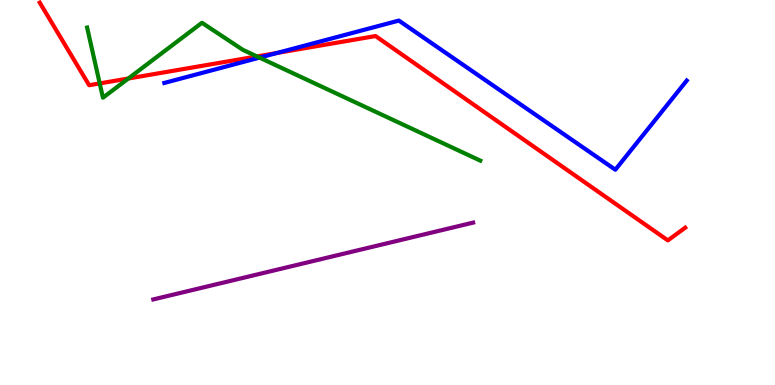[{'lines': ['blue', 'red'], 'intersections': [{'x': 3.58, 'y': 8.62}]}, {'lines': ['green', 'red'], 'intersections': [{'x': 1.29, 'y': 7.83}, {'x': 1.66, 'y': 7.96}, {'x': 3.32, 'y': 8.53}]}, {'lines': ['purple', 'red'], 'intersections': []}, {'lines': ['blue', 'green'], 'intersections': [{'x': 3.35, 'y': 8.5}]}, {'lines': ['blue', 'purple'], 'intersections': []}, {'lines': ['green', 'purple'], 'intersections': []}]